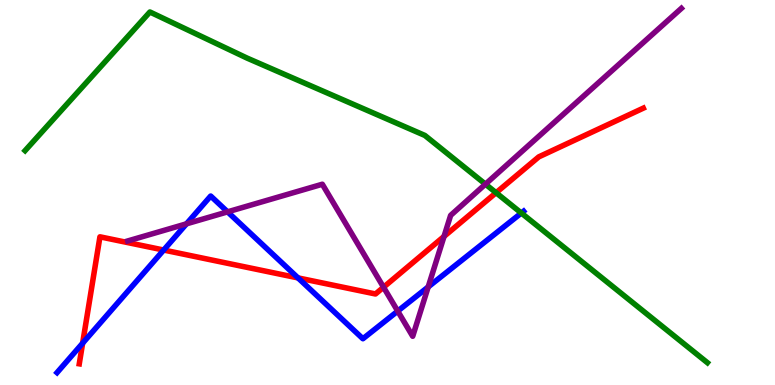[{'lines': ['blue', 'red'], 'intersections': [{'x': 1.07, 'y': 1.09}, {'x': 2.11, 'y': 3.51}, {'x': 3.85, 'y': 2.78}]}, {'lines': ['green', 'red'], 'intersections': [{'x': 6.4, 'y': 4.99}]}, {'lines': ['purple', 'red'], 'intersections': [{'x': 4.95, 'y': 2.54}, {'x': 5.73, 'y': 3.86}]}, {'lines': ['blue', 'green'], 'intersections': [{'x': 6.73, 'y': 4.47}]}, {'lines': ['blue', 'purple'], 'intersections': [{'x': 2.41, 'y': 4.19}, {'x': 2.94, 'y': 4.5}, {'x': 5.13, 'y': 1.92}, {'x': 5.53, 'y': 2.55}]}, {'lines': ['green', 'purple'], 'intersections': [{'x': 6.26, 'y': 5.22}]}]